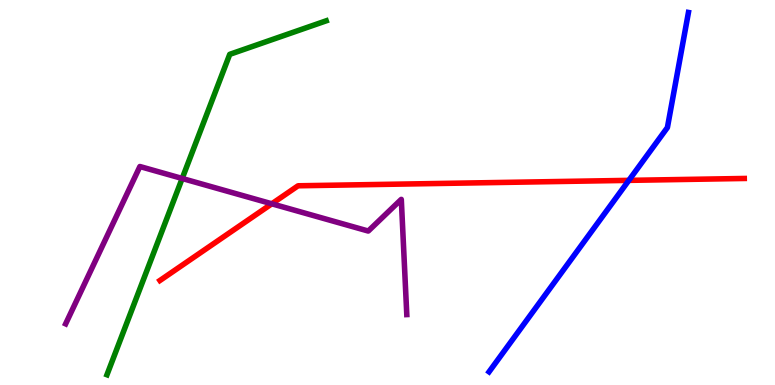[{'lines': ['blue', 'red'], 'intersections': [{'x': 8.11, 'y': 5.32}]}, {'lines': ['green', 'red'], 'intersections': []}, {'lines': ['purple', 'red'], 'intersections': [{'x': 3.51, 'y': 4.71}]}, {'lines': ['blue', 'green'], 'intersections': []}, {'lines': ['blue', 'purple'], 'intersections': []}, {'lines': ['green', 'purple'], 'intersections': [{'x': 2.35, 'y': 5.36}]}]